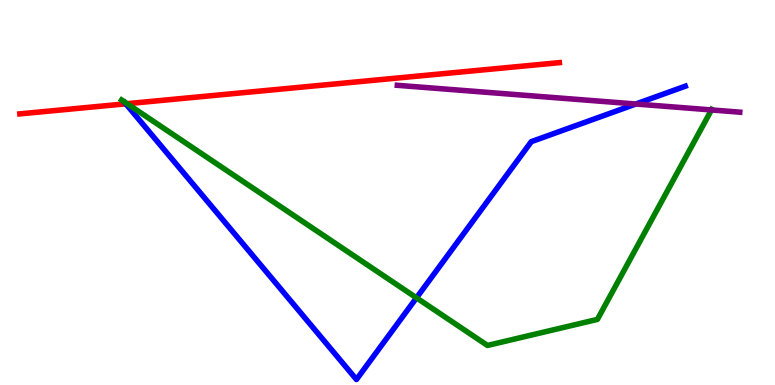[{'lines': ['blue', 'red'], 'intersections': [{'x': 1.62, 'y': 7.3}]}, {'lines': ['green', 'red'], 'intersections': [{'x': 1.64, 'y': 7.31}]}, {'lines': ['purple', 'red'], 'intersections': []}, {'lines': ['blue', 'green'], 'intersections': [{'x': 5.37, 'y': 2.26}]}, {'lines': ['blue', 'purple'], 'intersections': [{'x': 8.2, 'y': 7.3}]}, {'lines': ['green', 'purple'], 'intersections': [{'x': 9.18, 'y': 7.14}]}]